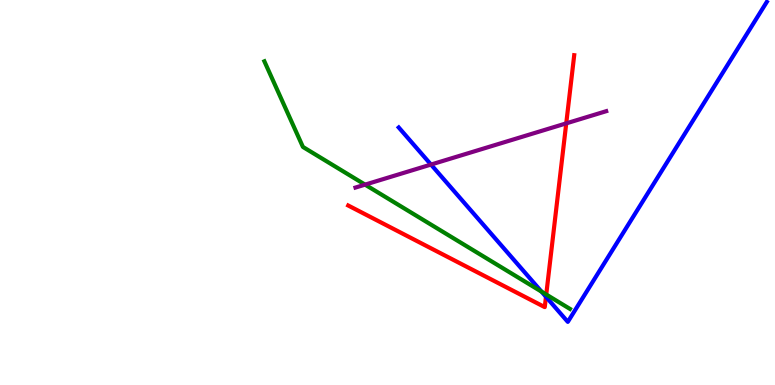[{'lines': ['blue', 'red'], 'intersections': [{'x': 7.04, 'y': 2.29}]}, {'lines': ['green', 'red'], 'intersections': [{'x': 7.05, 'y': 2.35}]}, {'lines': ['purple', 'red'], 'intersections': [{'x': 7.31, 'y': 6.8}]}, {'lines': ['blue', 'green'], 'intersections': [{'x': 6.99, 'y': 2.42}]}, {'lines': ['blue', 'purple'], 'intersections': [{'x': 5.56, 'y': 5.73}]}, {'lines': ['green', 'purple'], 'intersections': [{'x': 4.71, 'y': 5.2}]}]